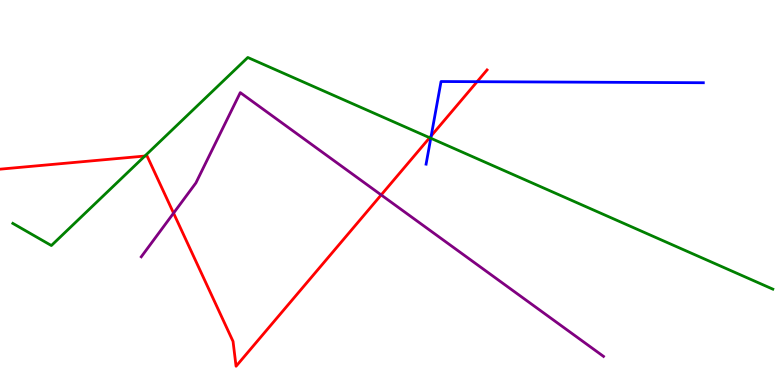[{'lines': ['blue', 'red'], 'intersections': [{'x': 5.56, 'y': 6.47}, {'x': 6.16, 'y': 7.88}]}, {'lines': ['green', 'red'], 'intersections': [{'x': 1.87, 'y': 5.95}, {'x': 5.54, 'y': 6.42}]}, {'lines': ['purple', 'red'], 'intersections': [{'x': 2.24, 'y': 4.46}, {'x': 4.92, 'y': 4.94}]}, {'lines': ['blue', 'green'], 'intersections': [{'x': 5.56, 'y': 6.41}]}, {'lines': ['blue', 'purple'], 'intersections': []}, {'lines': ['green', 'purple'], 'intersections': []}]